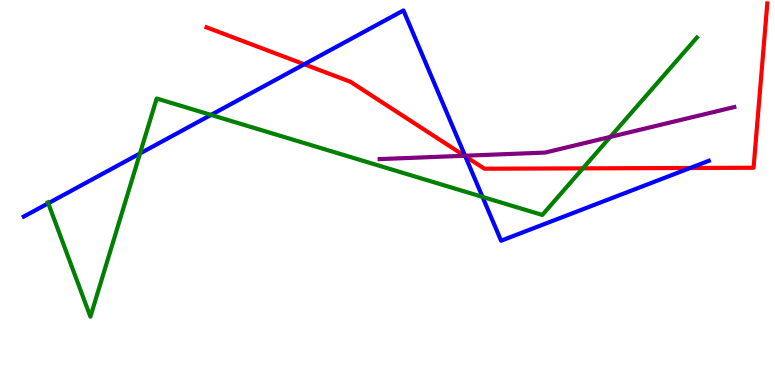[{'lines': ['blue', 'red'], 'intersections': [{'x': 3.93, 'y': 8.33}, {'x': 6.0, 'y': 5.94}, {'x': 8.91, 'y': 5.64}]}, {'lines': ['green', 'red'], 'intersections': [{'x': 7.52, 'y': 5.63}]}, {'lines': ['purple', 'red'], 'intersections': [{'x': 5.99, 'y': 5.95}]}, {'lines': ['blue', 'green'], 'intersections': [{'x': 0.623, 'y': 4.72}, {'x': 1.81, 'y': 6.01}, {'x': 2.72, 'y': 7.02}, {'x': 6.23, 'y': 4.89}]}, {'lines': ['blue', 'purple'], 'intersections': [{'x': 6.0, 'y': 5.95}]}, {'lines': ['green', 'purple'], 'intersections': [{'x': 7.88, 'y': 6.44}]}]